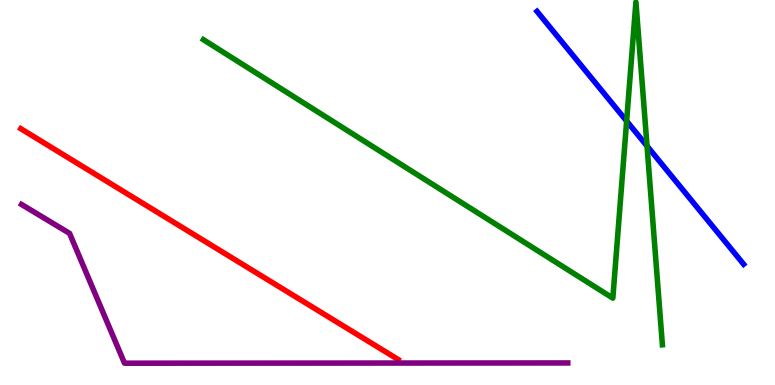[{'lines': ['blue', 'red'], 'intersections': []}, {'lines': ['green', 'red'], 'intersections': []}, {'lines': ['purple', 'red'], 'intersections': []}, {'lines': ['blue', 'green'], 'intersections': [{'x': 8.09, 'y': 6.86}, {'x': 8.35, 'y': 6.21}]}, {'lines': ['blue', 'purple'], 'intersections': []}, {'lines': ['green', 'purple'], 'intersections': []}]